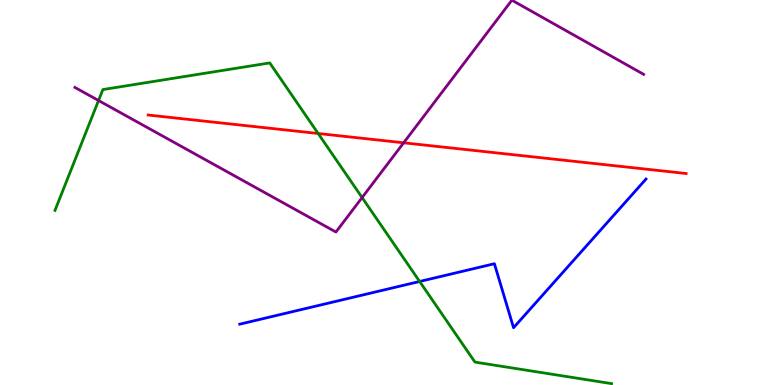[{'lines': ['blue', 'red'], 'intersections': []}, {'lines': ['green', 'red'], 'intersections': [{'x': 4.11, 'y': 6.53}]}, {'lines': ['purple', 'red'], 'intersections': [{'x': 5.21, 'y': 6.29}]}, {'lines': ['blue', 'green'], 'intersections': [{'x': 5.41, 'y': 2.69}]}, {'lines': ['blue', 'purple'], 'intersections': []}, {'lines': ['green', 'purple'], 'intersections': [{'x': 1.27, 'y': 7.39}, {'x': 4.67, 'y': 4.87}]}]